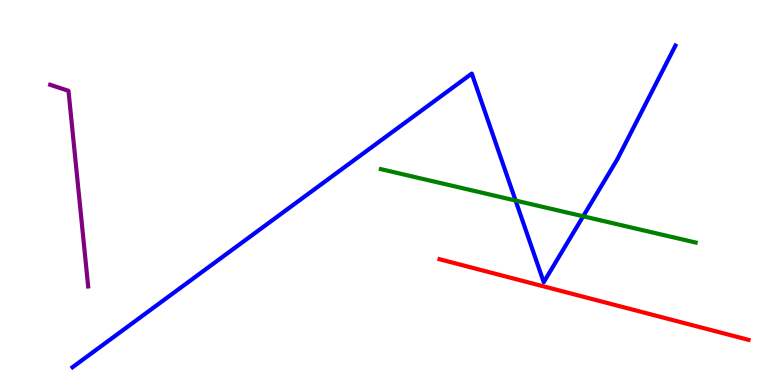[{'lines': ['blue', 'red'], 'intersections': []}, {'lines': ['green', 'red'], 'intersections': []}, {'lines': ['purple', 'red'], 'intersections': []}, {'lines': ['blue', 'green'], 'intersections': [{'x': 6.65, 'y': 4.79}, {'x': 7.53, 'y': 4.38}]}, {'lines': ['blue', 'purple'], 'intersections': []}, {'lines': ['green', 'purple'], 'intersections': []}]